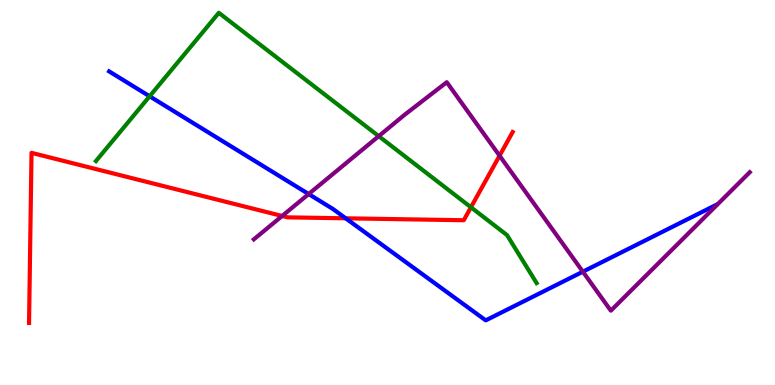[{'lines': ['blue', 'red'], 'intersections': [{'x': 4.46, 'y': 4.33}]}, {'lines': ['green', 'red'], 'intersections': [{'x': 6.08, 'y': 4.62}]}, {'lines': ['purple', 'red'], 'intersections': [{'x': 3.64, 'y': 4.39}, {'x': 6.45, 'y': 5.96}]}, {'lines': ['blue', 'green'], 'intersections': [{'x': 1.93, 'y': 7.5}]}, {'lines': ['blue', 'purple'], 'intersections': [{'x': 3.98, 'y': 4.96}, {'x': 7.52, 'y': 2.94}]}, {'lines': ['green', 'purple'], 'intersections': [{'x': 4.89, 'y': 6.46}]}]